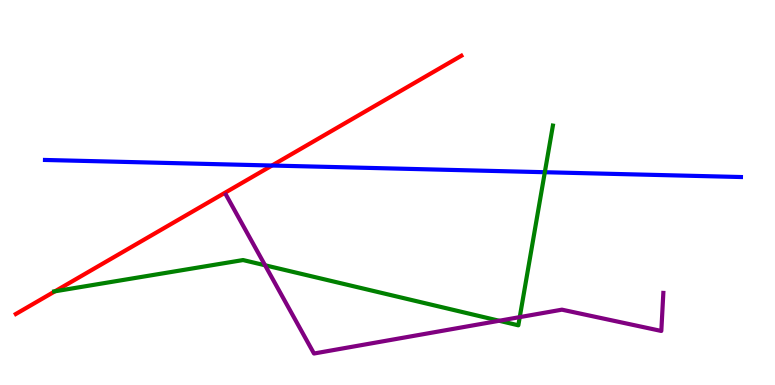[{'lines': ['blue', 'red'], 'intersections': [{'x': 3.51, 'y': 5.7}]}, {'lines': ['green', 'red'], 'intersections': [{'x': 0.71, 'y': 2.43}]}, {'lines': ['purple', 'red'], 'intersections': []}, {'lines': ['blue', 'green'], 'intersections': [{'x': 7.03, 'y': 5.53}]}, {'lines': ['blue', 'purple'], 'intersections': []}, {'lines': ['green', 'purple'], 'intersections': [{'x': 3.42, 'y': 3.11}, {'x': 6.44, 'y': 1.67}, {'x': 6.71, 'y': 1.76}]}]